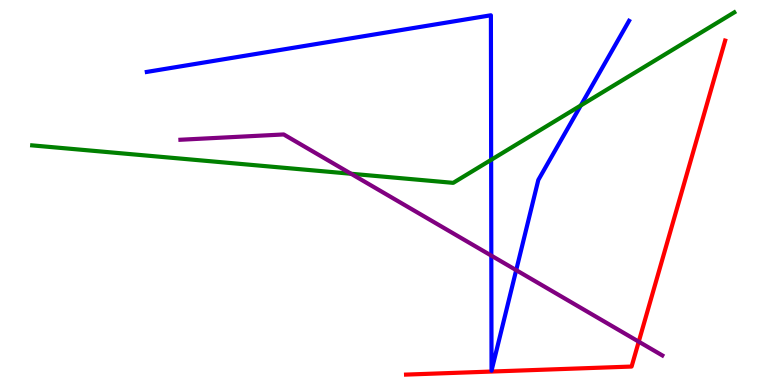[{'lines': ['blue', 'red'], 'intersections': []}, {'lines': ['green', 'red'], 'intersections': []}, {'lines': ['purple', 'red'], 'intersections': [{'x': 8.24, 'y': 1.13}]}, {'lines': ['blue', 'green'], 'intersections': [{'x': 6.34, 'y': 5.85}, {'x': 7.49, 'y': 7.26}]}, {'lines': ['blue', 'purple'], 'intersections': [{'x': 6.34, 'y': 3.36}, {'x': 6.66, 'y': 2.98}]}, {'lines': ['green', 'purple'], 'intersections': [{'x': 4.53, 'y': 5.49}]}]